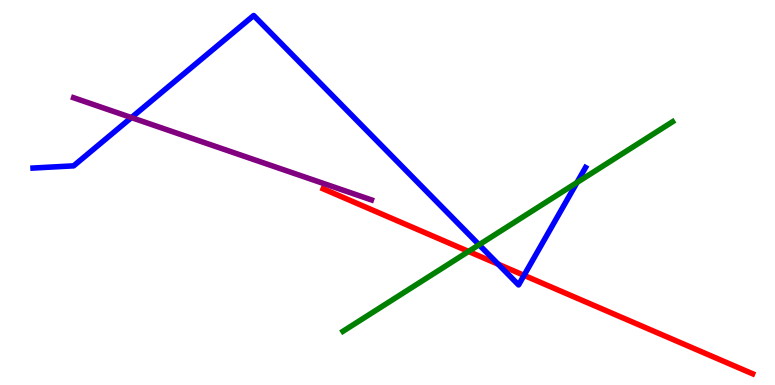[{'lines': ['blue', 'red'], 'intersections': [{'x': 6.43, 'y': 3.14}, {'x': 6.76, 'y': 2.85}]}, {'lines': ['green', 'red'], 'intersections': [{'x': 6.05, 'y': 3.47}]}, {'lines': ['purple', 'red'], 'intersections': []}, {'lines': ['blue', 'green'], 'intersections': [{'x': 6.18, 'y': 3.64}, {'x': 7.44, 'y': 5.26}]}, {'lines': ['blue', 'purple'], 'intersections': [{'x': 1.7, 'y': 6.95}]}, {'lines': ['green', 'purple'], 'intersections': []}]